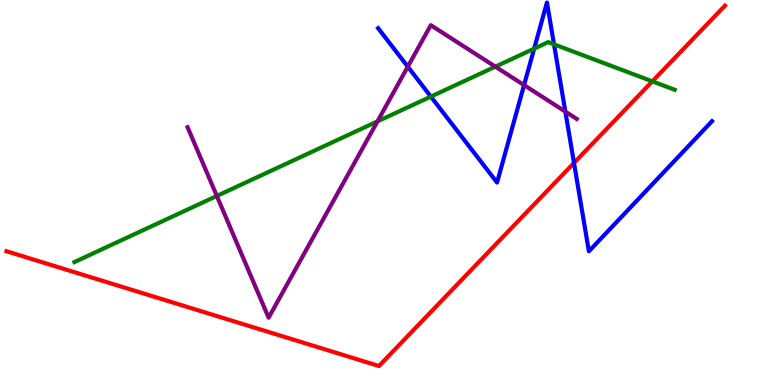[{'lines': ['blue', 'red'], 'intersections': [{'x': 7.41, 'y': 5.77}]}, {'lines': ['green', 'red'], 'intersections': [{'x': 8.42, 'y': 7.89}]}, {'lines': ['purple', 'red'], 'intersections': []}, {'lines': ['blue', 'green'], 'intersections': [{'x': 5.56, 'y': 7.49}, {'x': 6.89, 'y': 8.74}, {'x': 7.15, 'y': 8.85}]}, {'lines': ['blue', 'purple'], 'intersections': [{'x': 5.26, 'y': 8.27}, {'x': 6.76, 'y': 7.79}, {'x': 7.29, 'y': 7.1}]}, {'lines': ['green', 'purple'], 'intersections': [{'x': 2.8, 'y': 4.91}, {'x': 4.87, 'y': 6.85}, {'x': 6.39, 'y': 8.27}]}]